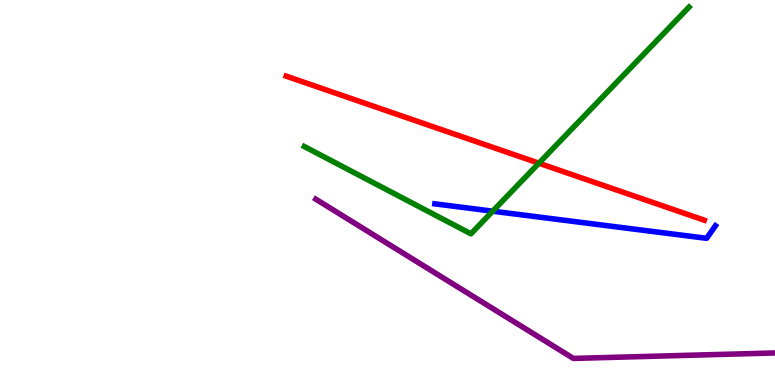[{'lines': ['blue', 'red'], 'intersections': []}, {'lines': ['green', 'red'], 'intersections': [{'x': 6.95, 'y': 5.76}]}, {'lines': ['purple', 'red'], 'intersections': []}, {'lines': ['blue', 'green'], 'intersections': [{'x': 6.36, 'y': 4.51}]}, {'lines': ['blue', 'purple'], 'intersections': []}, {'lines': ['green', 'purple'], 'intersections': []}]